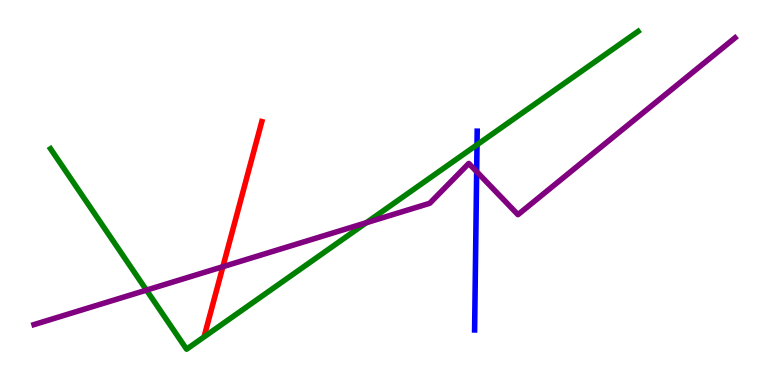[{'lines': ['blue', 'red'], 'intersections': []}, {'lines': ['green', 'red'], 'intersections': []}, {'lines': ['purple', 'red'], 'intersections': [{'x': 2.88, 'y': 3.07}]}, {'lines': ['blue', 'green'], 'intersections': [{'x': 6.16, 'y': 6.24}]}, {'lines': ['blue', 'purple'], 'intersections': [{'x': 6.15, 'y': 5.54}]}, {'lines': ['green', 'purple'], 'intersections': [{'x': 1.89, 'y': 2.46}, {'x': 4.73, 'y': 4.21}]}]